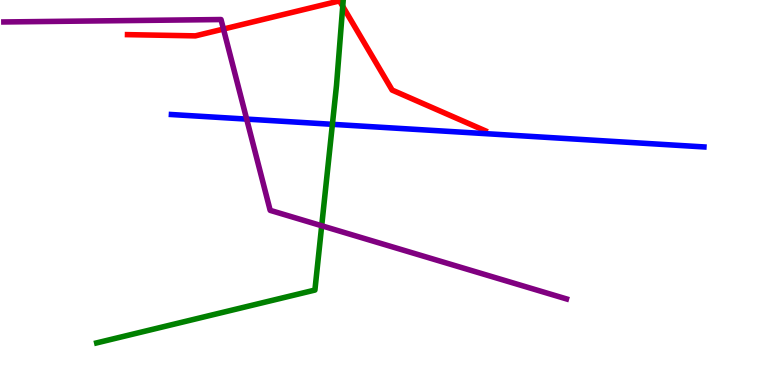[{'lines': ['blue', 'red'], 'intersections': []}, {'lines': ['green', 'red'], 'intersections': [{'x': 4.42, 'y': 9.84}]}, {'lines': ['purple', 'red'], 'intersections': [{'x': 2.88, 'y': 9.25}]}, {'lines': ['blue', 'green'], 'intersections': [{'x': 4.29, 'y': 6.77}]}, {'lines': ['blue', 'purple'], 'intersections': [{'x': 3.18, 'y': 6.91}]}, {'lines': ['green', 'purple'], 'intersections': [{'x': 4.15, 'y': 4.14}]}]